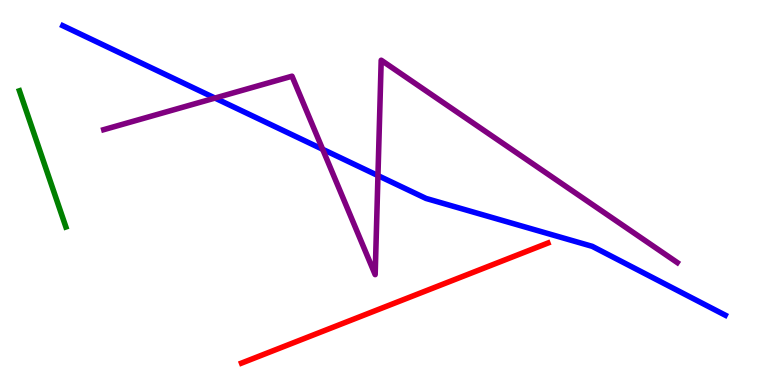[{'lines': ['blue', 'red'], 'intersections': []}, {'lines': ['green', 'red'], 'intersections': []}, {'lines': ['purple', 'red'], 'intersections': []}, {'lines': ['blue', 'green'], 'intersections': []}, {'lines': ['blue', 'purple'], 'intersections': [{'x': 2.77, 'y': 7.45}, {'x': 4.16, 'y': 6.12}, {'x': 4.88, 'y': 5.44}]}, {'lines': ['green', 'purple'], 'intersections': []}]